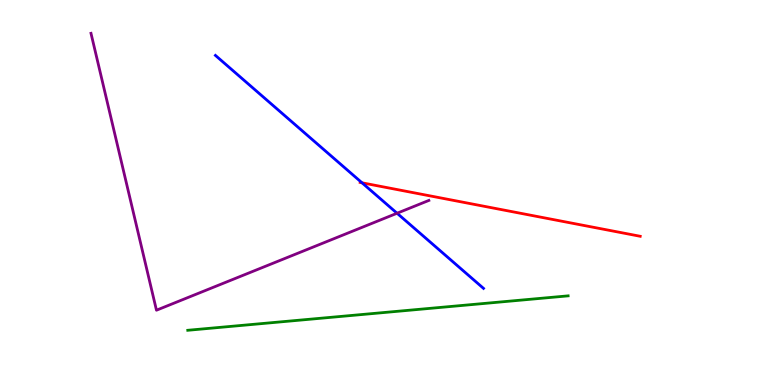[{'lines': ['blue', 'red'], 'intersections': [{'x': 4.67, 'y': 5.25}]}, {'lines': ['green', 'red'], 'intersections': []}, {'lines': ['purple', 'red'], 'intersections': []}, {'lines': ['blue', 'green'], 'intersections': []}, {'lines': ['blue', 'purple'], 'intersections': [{'x': 5.12, 'y': 4.46}]}, {'lines': ['green', 'purple'], 'intersections': []}]